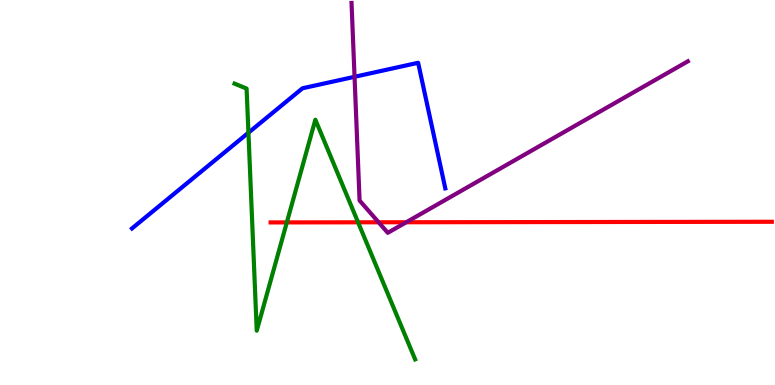[{'lines': ['blue', 'red'], 'intersections': []}, {'lines': ['green', 'red'], 'intersections': [{'x': 3.7, 'y': 4.22}, {'x': 4.62, 'y': 4.23}]}, {'lines': ['purple', 'red'], 'intersections': [{'x': 4.89, 'y': 4.23}, {'x': 5.24, 'y': 4.23}]}, {'lines': ['blue', 'green'], 'intersections': [{'x': 3.21, 'y': 6.55}]}, {'lines': ['blue', 'purple'], 'intersections': [{'x': 4.57, 'y': 8.01}]}, {'lines': ['green', 'purple'], 'intersections': []}]